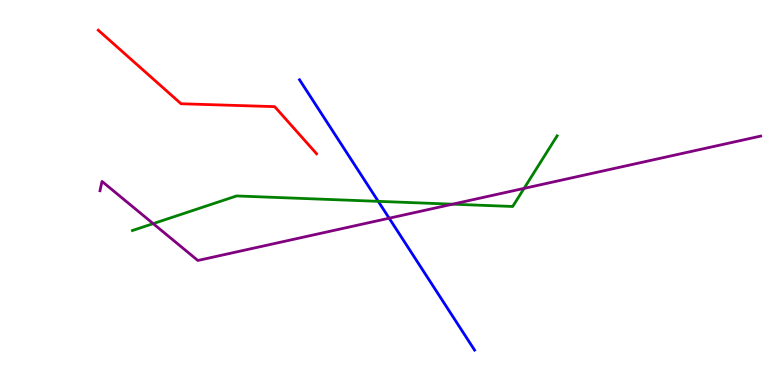[{'lines': ['blue', 'red'], 'intersections': []}, {'lines': ['green', 'red'], 'intersections': []}, {'lines': ['purple', 'red'], 'intersections': []}, {'lines': ['blue', 'green'], 'intersections': [{'x': 4.88, 'y': 4.77}]}, {'lines': ['blue', 'purple'], 'intersections': [{'x': 5.02, 'y': 4.33}]}, {'lines': ['green', 'purple'], 'intersections': [{'x': 1.98, 'y': 4.19}, {'x': 5.84, 'y': 4.7}, {'x': 6.76, 'y': 5.11}]}]